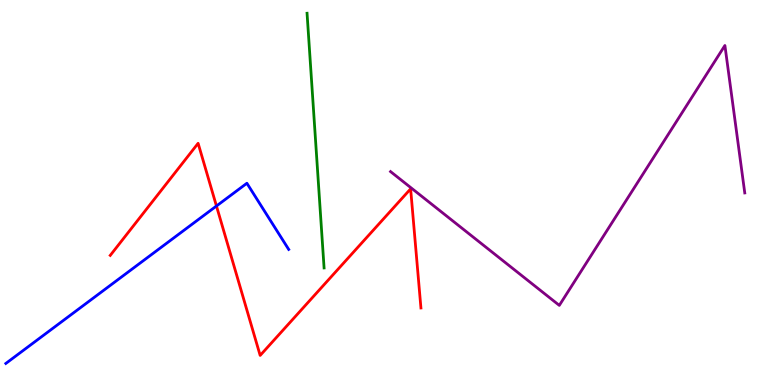[{'lines': ['blue', 'red'], 'intersections': [{'x': 2.79, 'y': 4.65}]}, {'lines': ['green', 'red'], 'intersections': []}, {'lines': ['purple', 'red'], 'intersections': []}, {'lines': ['blue', 'green'], 'intersections': []}, {'lines': ['blue', 'purple'], 'intersections': []}, {'lines': ['green', 'purple'], 'intersections': []}]